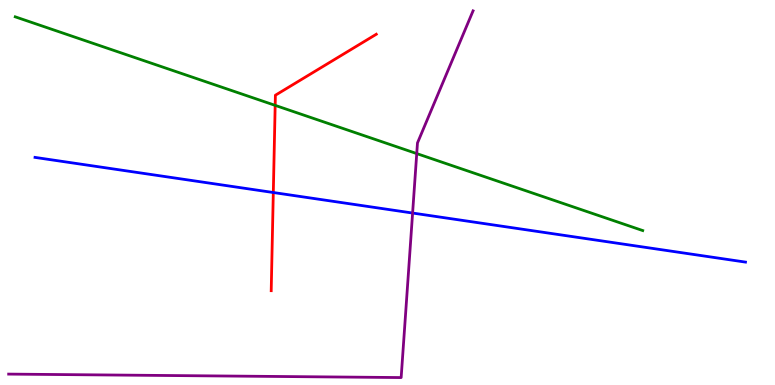[{'lines': ['blue', 'red'], 'intersections': [{'x': 3.53, 'y': 5.0}]}, {'lines': ['green', 'red'], 'intersections': [{'x': 3.55, 'y': 7.26}]}, {'lines': ['purple', 'red'], 'intersections': []}, {'lines': ['blue', 'green'], 'intersections': []}, {'lines': ['blue', 'purple'], 'intersections': [{'x': 5.32, 'y': 4.47}]}, {'lines': ['green', 'purple'], 'intersections': [{'x': 5.38, 'y': 6.01}]}]